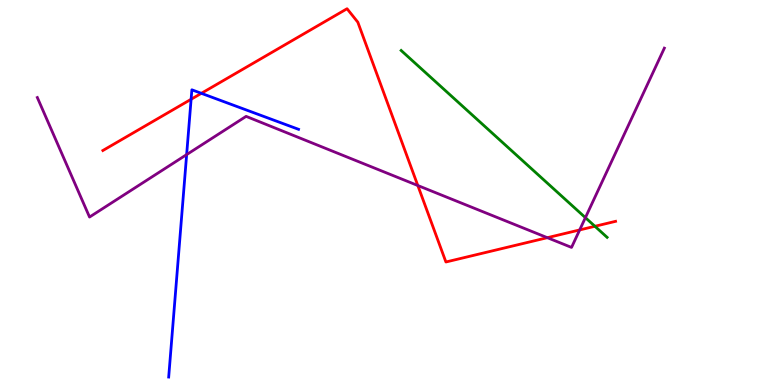[{'lines': ['blue', 'red'], 'intersections': [{'x': 2.47, 'y': 7.42}, {'x': 2.6, 'y': 7.58}]}, {'lines': ['green', 'red'], 'intersections': [{'x': 7.68, 'y': 4.12}]}, {'lines': ['purple', 'red'], 'intersections': [{'x': 5.39, 'y': 5.18}, {'x': 7.06, 'y': 3.83}, {'x': 7.48, 'y': 4.03}]}, {'lines': ['blue', 'green'], 'intersections': []}, {'lines': ['blue', 'purple'], 'intersections': [{'x': 2.41, 'y': 5.98}]}, {'lines': ['green', 'purple'], 'intersections': [{'x': 7.55, 'y': 4.35}]}]